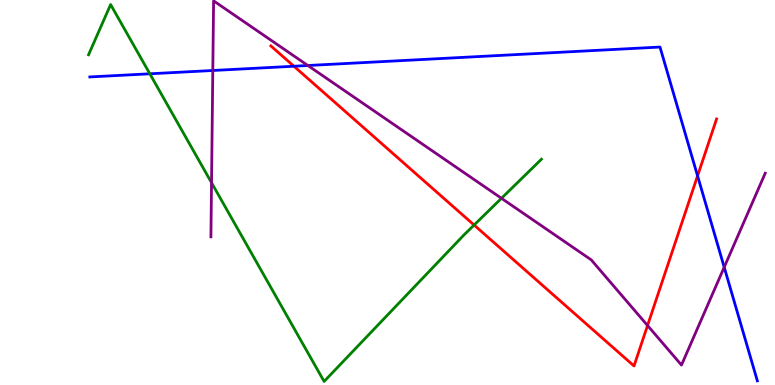[{'lines': ['blue', 'red'], 'intersections': [{'x': 3.79, 'y': 8.28}, {'x': 9.0, 'y': 5.43}]}, {'lines': ['green', 'red'], 'intersections': [{'x': 6.12, 'y': 4.16}]}, {'lines': ['purple', 'red'], 'intersections': [{'x': 8.36, 'y': 1.55}]}, {'lines': ['blue', 'green'], 'intersections': [{'x': 1.93, 'y': 8.08}]}, {'lines': ['blue', 'purple'], 'intersections': [{'x': 2.75, 'y': 8.17}, {'x': 3.97, 'y': 8.3}, {'x': 9.34, 'y': 3.06}]}, {'lines': ['green', 'purple'], 'intersections': [{'x': 2.73, 'y': 5.25}, {'x': 6.47, 'y': 4.85}]}]